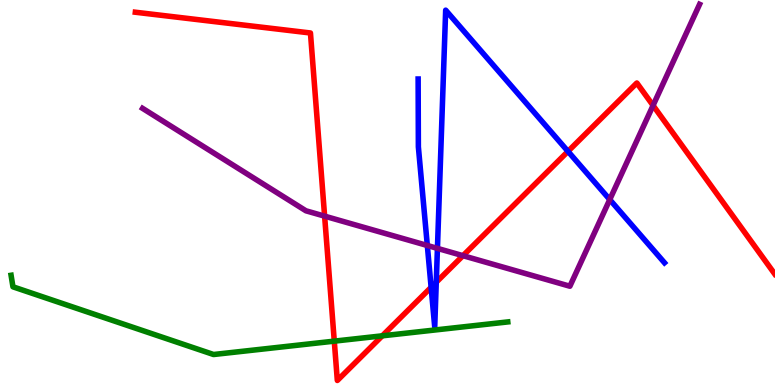[{'lines': ['blue', 'red'], 'intersections': [{'x': 5.56, 'y': 2.54}, {'x': 5.63, 'y': 2.67}, {'x': 7.33, 'y': 6.07}]}, {'lines': ['green', 'red'], 'intersections': [{'x': 4.31, 'y': 1.14}, {'x': 4.93, 'y': 1.28}]}, {'lines': ['purple', 'red'], 'intersections': [{'x': 4.19, 'y': 4.39}, {'x': 5.97, 'y': 3.36}, {'x': 8.43, 'y': 7.26}]}, {'lines': ['blue', 'green'], 'intersections': []}, {'lines': ['blue', 'purple'], 'intersections': [{'x': 5.51, 'y': 3.62}, {'x': 5.64, 'y': 3.55}, {'x': 7.87, 'y': 4.82}]}, {'lines': ['green', 'purple'], 'intersections': []}]